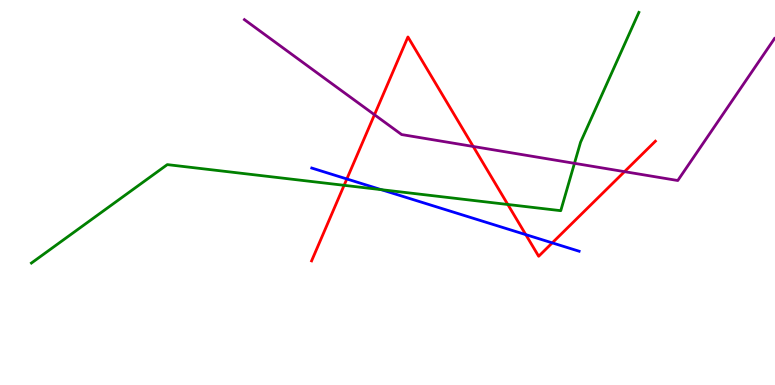[{'lines': ['blue', 'red'], 'intersections': [{'x': 4.48, 'y': 5.35}, {'x': 6.78, 'y': 3.91}, {'x': 7.13, 'y': 3.69}]}, {'lines': ['green', 'red'], 'intersections': [{'x': 4.44, 'y': 5.19}, {'x': 6.55, 'y': 4.69}]}, {'lines': ['purple', 'red'], 'intersections': [{'x': 4.83, 'y': 7.02}, {'x': 6.11, 'y': 6.2}, {'x': 8.06, 'y': 5.54}]}, {'lines': ['blue', 'green'], 'intersections': [{'x': 4.92, 'y': 5.07}]}, {'lines': ['blue', 'purple'], 'intersections': []}, {'lines': ['green', 'purple'], 'intersections': [{'x': 7.41, 'y': 5.76}]}]